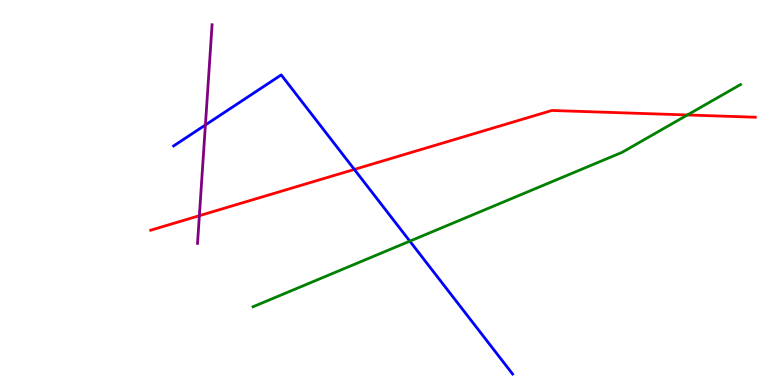[{'lines': ['blue', 'red'], 'intersections': [{'x': 4.57, 'y': 5.6}]}, {'lines': ['green', 'red'], 'intersections': [{'x': 8.87, 'y': 7.01}]}, {'lines': ['purple', 'red'], 'intersections': [{'x': 2.57, 'y': 4.4}]}, {'lines': ['blue', 'green'], 'intersections': [{'x': 5.29, 'y': 3.74}]}, {'lines': ['blue', 'purple'], 'intersections': [{'x': 2.65, 'y': 6.75}]}, {'lines': ['green', 'purple'], 'intersections': []}]